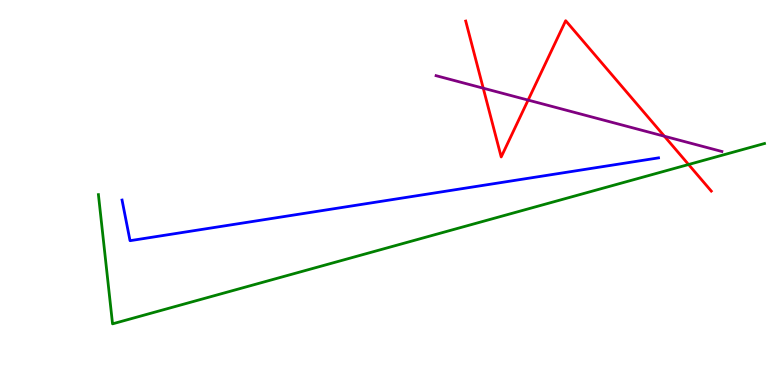[{'lines': ['blue', 'red'], 'intersections': []}, {'lines': ['green', 'red'], 'intersections': [{'x': 8.88, 'y': 5.73}]}, {'lines': ['purple', 'red'], 'intersections': [{'x': 6.24, 'y': 7.71}, {'x': 6.81, 'y': 7.4}, {'x': 8.57, 'y': 6.46}]}, {'lines': ['blue', 'green'], 'intersections': []}, {'lines': ['blue', 'purple'], 'intersections': []}, {'lines': ['green', 'purple'], 'intersections': []}]